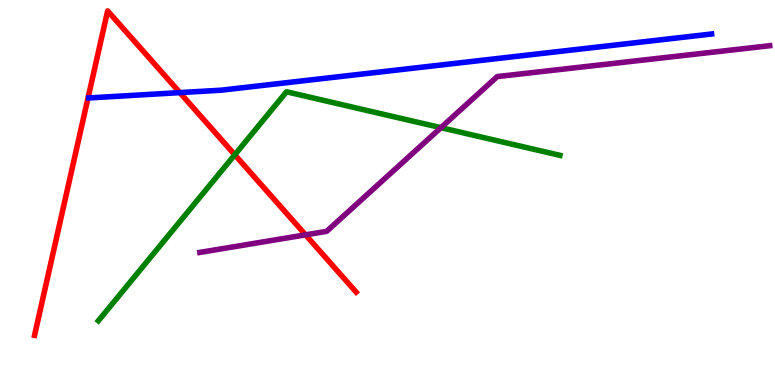[{'lines': ['blue', 'red'], 'intersections': [{'x': 2.32, 'y': 7.59}]}, {'lines': ['green', 'red'], 'intersections': [{'x': 3.03, 'y': 5.98}]}, {'lines': ['purple', 'red'], 'intersections': [{'x': 3.94, 'y': 3.9}]}, {'lines': ['blue', 'green'], 'intersections': []}, {'lines': ['blue', 'purple'], 'intersections': []}, {'lines': ['green', 'purple'], 'intersections': [{'x': 5.69, 'y': 6.68}]}]